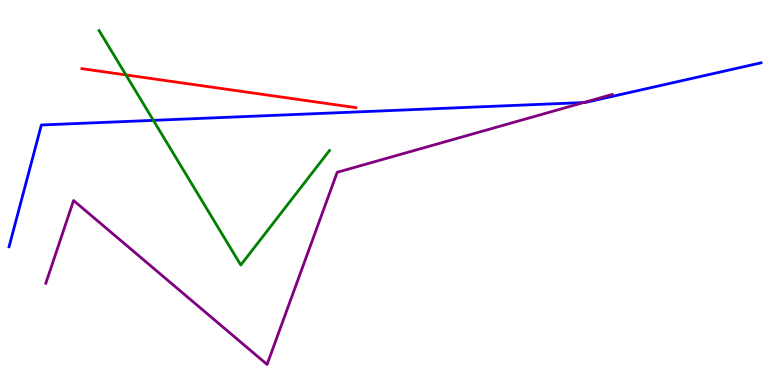[{'lines': ['blue', 'red'], 'intersections': []}, {'lines': ['green', 'red'], 'intersections': [{'x': 1.62, 'y': 8.05}]}, {'lines': ['purple', 'red'], 'intersections': []}, {'lines': ['blue', 'green'], 'intersections': [{'x': 1.98, 'y': 6.87}]}, {'lines': ['blue', 'purple'], 'intersections': [{'x': 7.53, 'y': 7.34}]}, {'lines': ['green', 'purple'], 'intersections': []}]